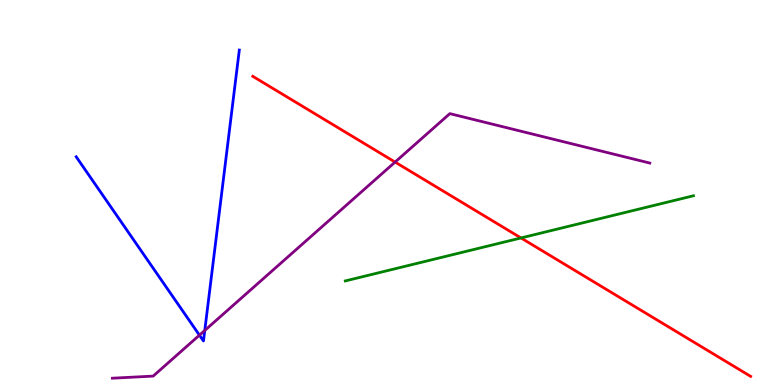[{'lines': ['blue', 'red'], 'intersections': []}, {'lines': ['green', 'red'], 'intersections': [{'x': 6.72, 'y': 3.82}]}, {'lines': ['purple', 'red'], 'intersections': [{'x': 5.1, 'y': 5.79}]}, {'lines': ['blue', 'green'], 'intersections': []}, {'lines': ['blue', 'purple'], 'intersections': [{'x': 2.57, 'y': 1.29}, {'x': 2.64, 'y': 1.42}]}, {'lines': ['green', 'purple'], 'intersections': []}]